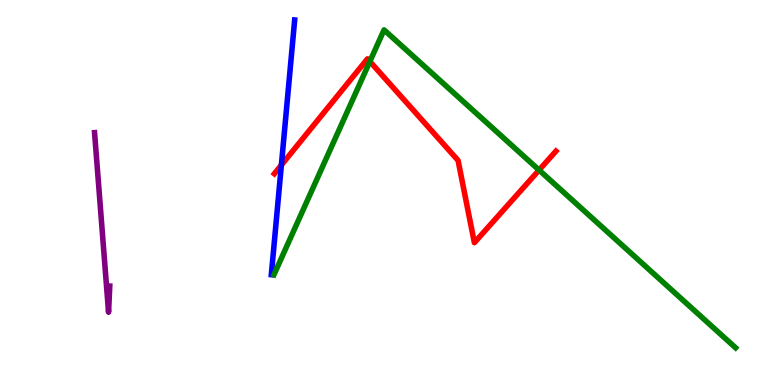[{'lines': ['blue', 'red'], 'intersections': [{'x': 3.63, 'y': 5.71}]}, {'lines': ['green', 'red'], 'intersections': [{'x': 4.77, 'y': 8.4}, {'x': 6.96, 'y': 5.58}]}, {'lines': ['purple', 'red'], 'intersections': []}, {'lines': ['blue', 'green'], 'intersections': []}, {'lines': ['blue', 'purple'], 'intersections': []}, {'lines': ['green', 'purple'], 'intersections': []}]